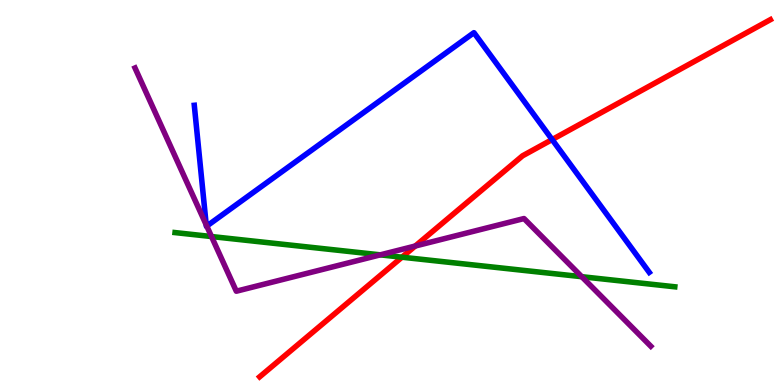[{'lines': ['blue', 'red'], 'intersections': [{'x': 7.12, 'y': 6.37}]}, {'lines': ['green', 'red'], 'intersections': [{'x': 5.19, 'y': 3.32}]}, {'lines': ['purple', 'red'], 'intersections': [{'x': 5.36, 'y': 3.61}]}, {'lines': ['blue', 'green'], 'intersections': []}, {'lines': ['blue', 'purple'], 'intersections': [{'x': 2.66, 'y': 4.16}, {'x': 2.67, 'y': 4.13}]}, {'lines': ['green', 'purple'], 'intersections': [{'x': 2.73, 'y': 3.86}, {'x': 4.91, 'y': 3.38}, {'x': 7.51, 'y': 2.81}]}]